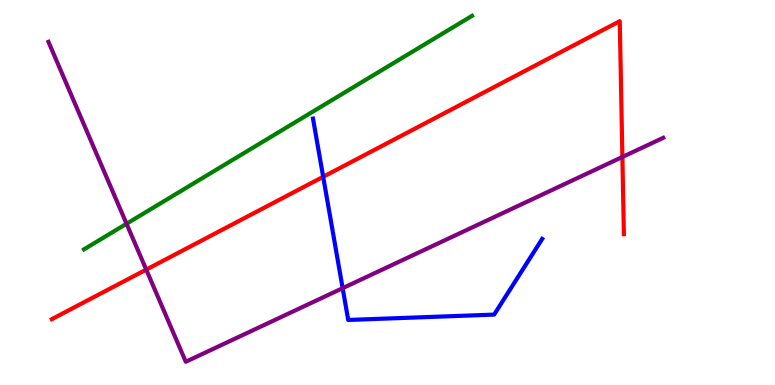[{'lines': ['blue', 'red'], 'intersections': [{'x': 4.17, 'y': 5.41}]}, {'lines': ['green', 'red'], 'intersections': []}, {'lines': ['purple', 'red'], 'intersections': [{'x': 1.89, 'y': 3.0}, {'x': 8.03, 'y': 5.92}]}, {'lines': ['blue', 'green'], 'intersections': []}, {'lines': ['blue', 'purple'], 'intersections': [{'x': 4.42, 'y': 2.51}]}, {'lines': ['green', 'purple'], 'intersections': [{'x': 1.63, 'y': 4.19}]}]